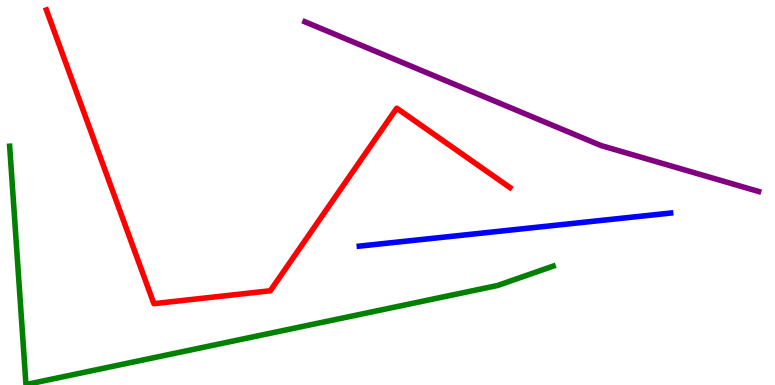[{'lines': ['blue', 'red'], 'intersections': []}, {'lines': ['green', 'red'], 'intersections': []}, {'lines': ['purple', 'red'], 'intersections': []}, {'lines': ['blue', 'green'], 'intersections': []}, {'lines': ['blue', 'purple'], 'intersections': []}, {'lines': ['green', 'purple'], 'intersections': []}]